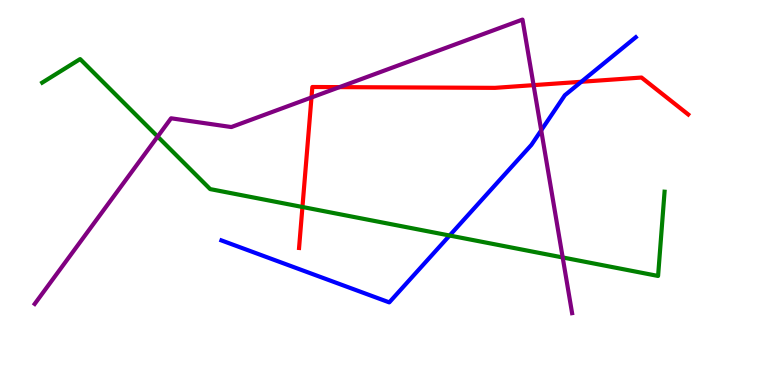[{'lines': ['blue', 'red'], 'intersections': [{'x': 7.5, 'y': 7.88}]}, {'lines': ['green', 'red'], 'intersections': [{'x': 3.9, 'y': 4.62}]}, {'lines': ['purple', 'red'], 'intersections': [{'x': 4.02, 'y': 7.47}, {'x': 4.38, 'y': 7.74}, {'x': 6.88, 'y': 7.79}]}, {'lines': ['blue', 'green'], 'intersections': [{'x': 5.8, 'y': 3.88}]}, {'lines': ['blue', 'purple'], 'intersections': [{'x': 6.98, 'y': 6.61}]}, {'lines': ['green', 'purple'], 'intersections': [{'x': 2.03, 'y': 6.45}, {'x': 7.26, 'y': 3.31}]}]